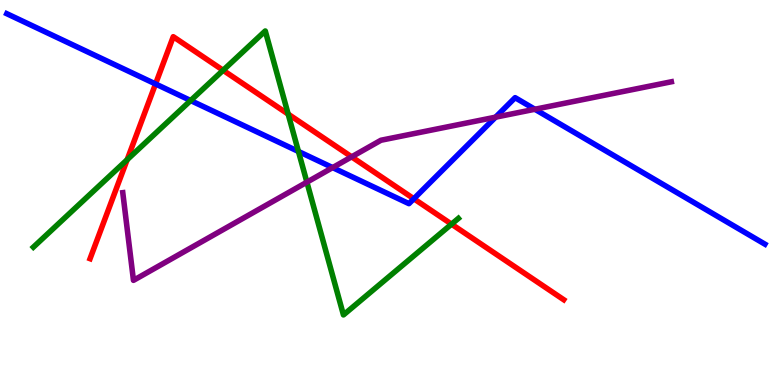[{'lines': ['blue', 'red'], 'intersections': [{'x': 2.01, 'y': 7.82}, {'x': 5.34, 'y': 4.84}]}, {'lines': ['green', 'red'], 'intersections': [{'x': 1.64, 'y': 5.85}, {'x': 2.88, 'y': 8.17}, {'x': 3.72, 'y': 7.04}, {'x': 5.83, 'y': 4.18}]}, {'lines': ['purple', 'red'], 'intersections': [{'x': 4.54, 'y': 5.93}]}, {'lines': ['blue', 'green'], 'intersections': [{'x': 2.46, 'y': 7.39}, {'x': 3.85, 'y': 6.07}]}, {'lines': ['blue', 'purple'], 'intersections': [{'x': 4.29, 'y': 5.65}, {'x': 6.39, 'y': 6.96}, {'x': 6.9, 'y': 7.16}]}, {'lines': ['green', 'purple'], 'intersections': [{'x': 3.96, 'y': 5.27}]}]